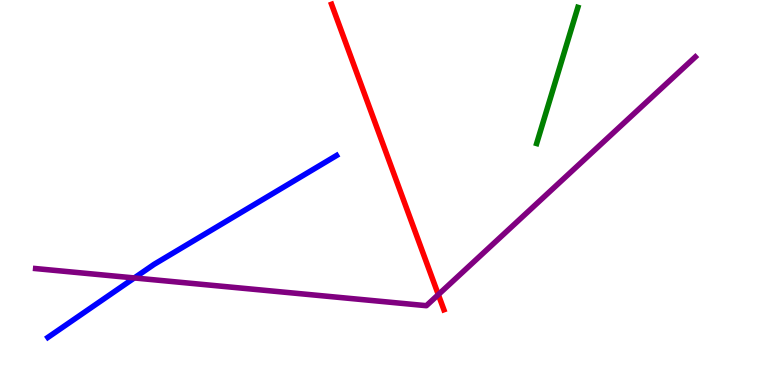[{'lines': ['blue', 'red'], 'intersections': []}, {'lines': ['green', 'red'], 'intersections': []}, {'lines': ['purple', 'red'], 'intersections': [{'x': 5.66, 'y': 2.35}]}, {'lines': ['blue', 'green'], 'intersections': []}, {'lines': ['blue', 'purple'], 'intersections': [{'x': 1.73, 'y': 2.78}]}, {'lines': ['green', 'purple'], 'intersections': []}]